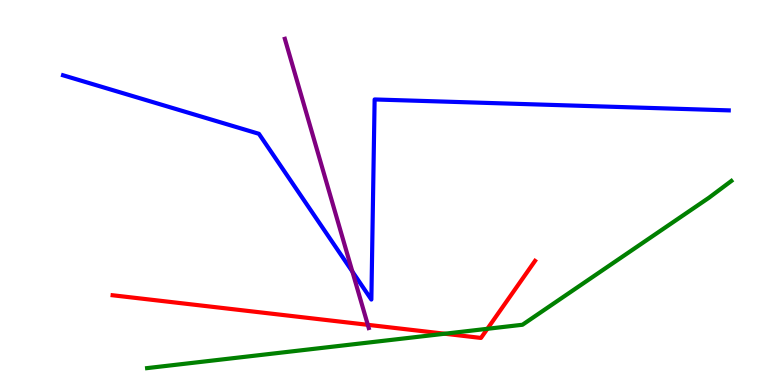[{'lines': ['blue', 'red'], 'intersections': []}, {'lines': ['green', 'red'], 'intersections': [{'x': 5.74, 'y': 1.33}, {'x': 6.29, 'y': 1.46}]}, {'lines': ['purple', 'red'], 'intersections': [{'x': 4.75, 'y': 1.56}]}, {'lines': ['blue', 'green'], 'intersections': []}, {'lines': ['blue', 'purple'], 'intersections': [{'x': 4.55, 'y': 2.95}]}, {'lines': ['green', 'purple'], 'intersections': []}]